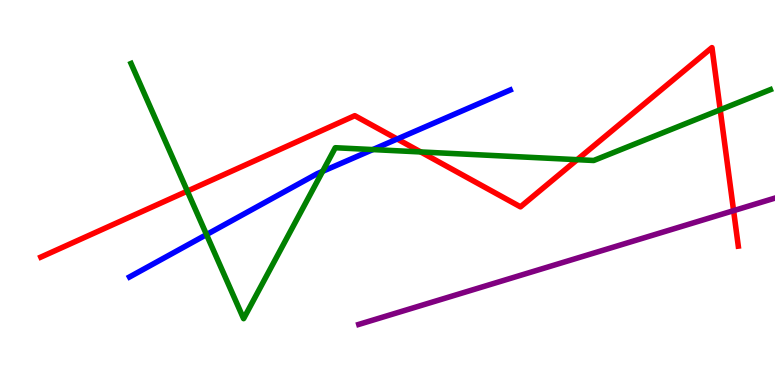[{'lines': ['blue', 'red'], 'intersections': [{'x': 5.13, 'y': 6.39}]}, {'lines': ['green', 'red'], 'intersections': [{'x': 2.42, 'y': 5.04}, {'x': 5.43, 'y': 6.05}, {'x': 7.45, 'y': 5.85}, {'x': 9.29, 'y': 7.15}]}, {'lines': ['purple', 'red'], 'intersections': [{'x': 9.47, 'y': 4.53}]}, {'lines': ['blue', 'green'], 'intersections': [{'x': 2.66, 'y': 3.91}, {'x': 4.16, 'y': 5.55}, {'x': 4.81, 'y': 6.11}]}, {'lines': ['blue', 'purple'], 'intersections': []}, {'lines': ['green', 'purple'], 'intersections': []}]